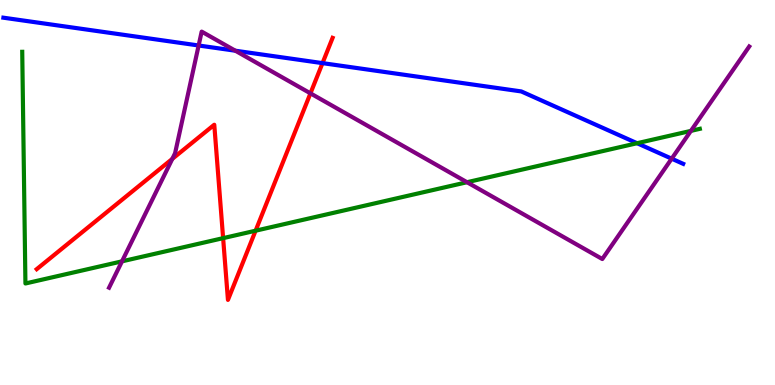[{'lines': ['blue', 'red'], 'intersections': [{'x': 4.16, 'y': 8.36}]}, {'lines': ['green', 'red'], 'intersections': [{'x': 2.88, 'y': 3.81}, {'x': 3.3, 'y': 4.01}]}, {'lines': ['purple', 'red'], 'intersections': [{'x': 2.22, 'y': 5.87}, {'x': 4.01, 'y': 7.58}]}, {'lines': ['blue', 'green'], 'intersections': [{'x': 8.22, 'y': 6.28}]}, {'lines': ['blue', 'purple'], 'intersections': [{'x': 2.56, 'y': 8.82}, {'x': 3.04, 'y': 8.68}, {'x': 8.67, 'y': 5.88}]}, {'lines': ['green', 'purple'], 'intersections': [{'x': 1.57, 'y': 3.21}, {'x': 6.03, 'y': 5.27}, {'x': 8.91, 'y': 6.6}]}]